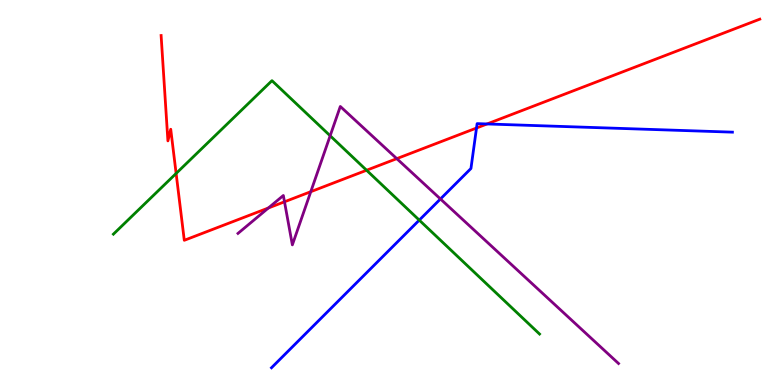[{'lines': ['blue', 'red'], 'intersections': [{'x': 6.15, 'y': 6.68}, {'x': 6.28, 'y': 6.78}]}, {'lines': ['green', 'red'], 'intersections': [{'x': 2.27, 'y': 5.5}, {'x': 4.73, 'y': 5.58}]}, {'lines': ['purple', 'red'], 'intersections': [{'x': 3.46, 'y': 4.6}, {'x': 3.67, 'y': 4.76}, {'x': 4.01, 'y': 5.02}, {'x': 5.12, 'y': 5.88}]}, {'lines': ['blue', 'green'], 'intersections': [{'x': 5.41, 'y': 4.28}]}, {'lines': ['blue', 'purple'], 'intersections': [{'x': 5.68, 'y': 4.83}]}, {'lines': ['green', 'purple'], 'intersections': [{'x': 4.26, 'y': 6.47}]}]